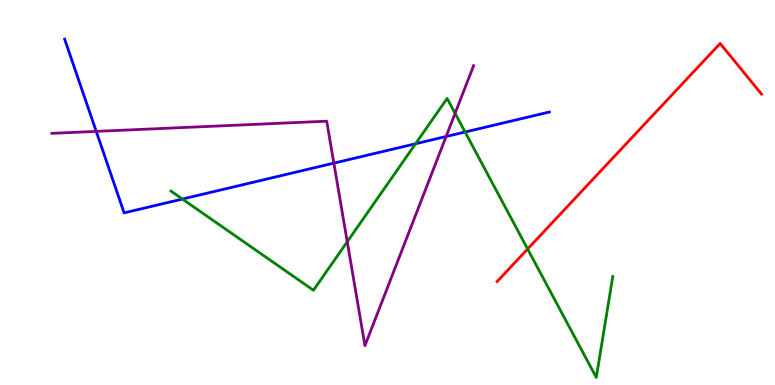[{'lines': ['blue', 'red'], 'intersections': []}, {'lines': ['green', 'red'], 'intersections': [{'x': 6.81, 'y': 3.53}]}, {'lines': ['purple', 'red'], 'intersections': []}, {'lines': ['blue', 'green'], 'intersections': [{'x': 2.35, 'y': 4.83}, {'x': 5.36, 'y': 6.27}, {'x': 6.0, 'y': 6.57}]}, {'lines': ['blue', 'purple'], 'intersections': [{'x': 1.24, 'y': 6.59}, {'x': 4.31, 'y': 5.76}, {'x': 5.76, 'y': 6.45}]}, {'lines': ['green', 'purple'], 'intersections': [{'x': 4.48, 'y': 3.72}, {'x': 5.87, 'y': 7.06}]}]